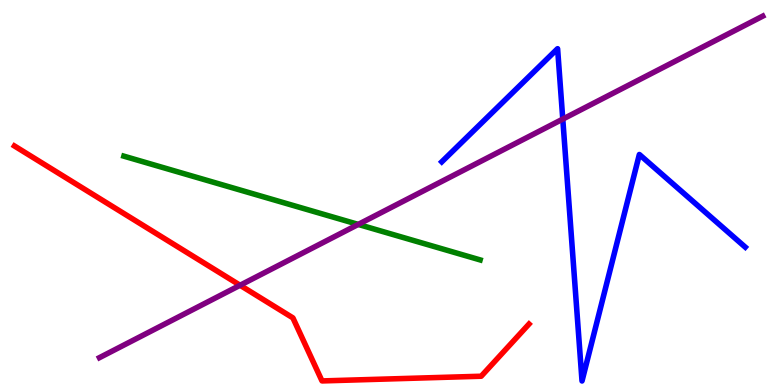[{'lines': ['blue', 'red'], 'intersections': []}, {'lines': ['green', 'red'], 'intersections': []}, {'lines': ['purple', 'red'], 'intersections': [{'x': 3.1, 'y': 2.59}]}, {'lines': ['blue', 'green'], 'intersections': []}, {'lines': ['blue', 'purple'], 'intersections': [{'x': 7.26, 'y': 6.91}]}, {'lines': ['green', 'purple'], 'intersections': [{'x': 4.62, 'y': 4.17}]}]